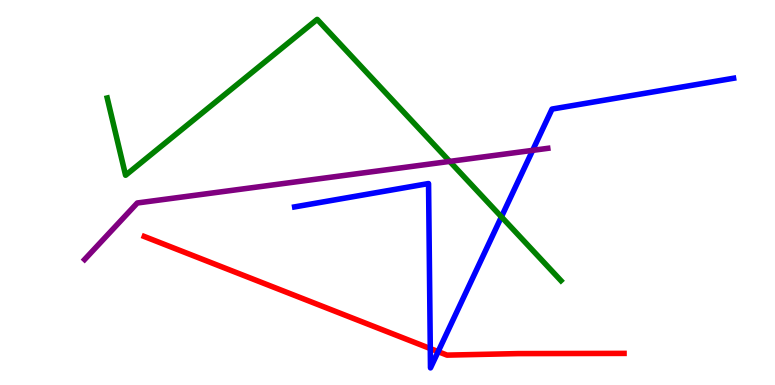[{'lines': ['blue', 'red'], 'intersections': [{'x': 5.55, 'y': 0.946}, {'x': 5.65, 'y': 0.867}]}, {'lines': ['green', 'red'], 'intersections': []}, {'lines': ['purple', 'red'], 'intersections': []}, {'lines': ['blue', 'green'], 'intersections': [{'x': 6.47, 'y': 4.37}]}, {'lines': ['blue', 'purple'], 'intersections': [{'x': 6.87, 'y': 6.09}]}, {'lines': ['green', 'purple'], 'intersections': [{'x': 5.8, 'y': 5.81}]}]